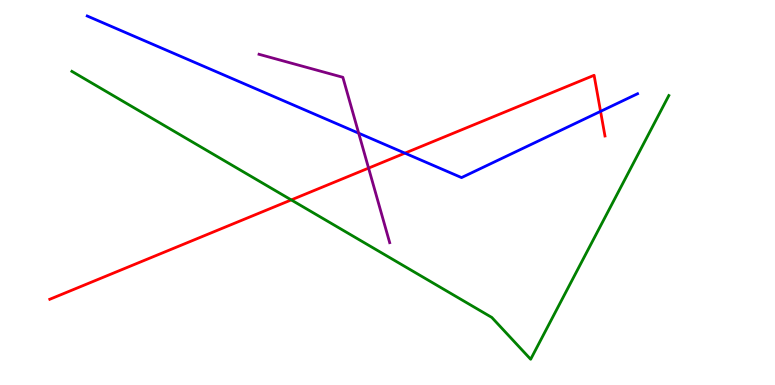[{'lines': ['blue', 'red'], 'intersections': [{'x': 5.22, 'y': 6.02}, {'x': 7.75, 'y': 7.11}]}, {'lines': ['green', 'red'], 'intersections': [{'x': 3.76, 'y': 4.81}]}, {'lines': ['purple', 'red'], 'intersections': [{'x': 4.76, 'y': 5.63}]}, {'lines': ['blue', 'green'], 'intersections': []}, {'lines': ['blue', 'purple'], 'intersections': [{'x': 4.63, 'y': 6.54}]}, {'lines': ['green', 'purple'], 'intersections': []}]